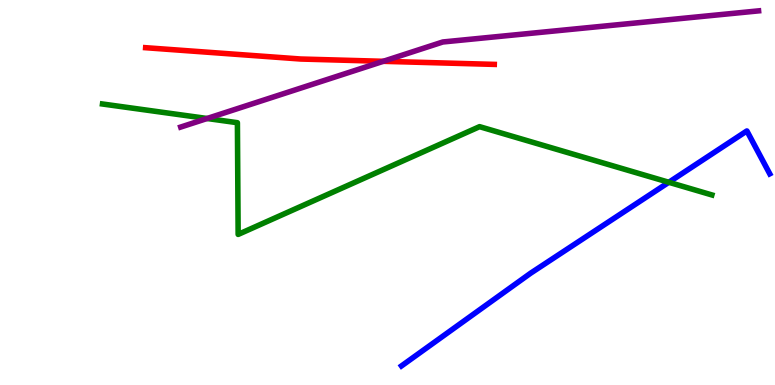[{'lines': ['blue', 'red'], 'intersections': []}, {'lines': ['green', 'red'], 'intersections': []}, {'lines': ['purple', 'red'], 'intersections': [{'x': 4.95, 'y': 8.41}]}, {'lines': ['blue', 'green'], 'intersections': [{'x': 8.63, 'y': 5.27}]}, {'lines': ['blue', 'purple'], 'intersections': []}, {'lines': ['green', 'purple'], 'intersections': [{'x': 2.67, 'y': 6.92}]}]